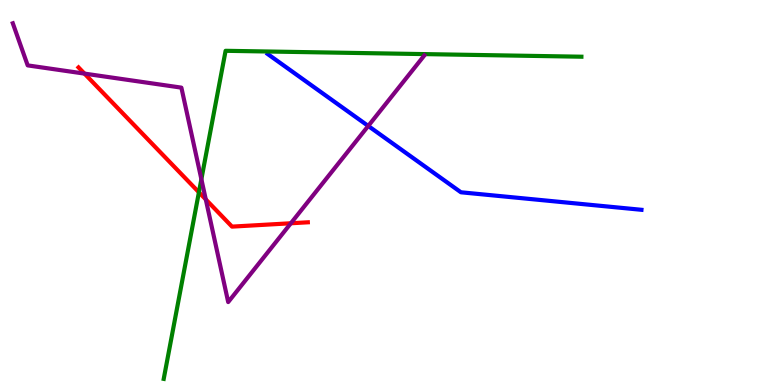[{'lines': ['blue', 'red'], 'intersections': []}, {'lines': ['green', 'red'], 'intersections': [{'x': 2.57, 'y': 5.01}]}, {'lines': ['purple', 'red'], 'intersections': [{'x': 1.09, 'y': 8.09}, {'x': 2.66, 'y': 4.82}, {'x': 3.75, 'y': 4.2}]}, {'lines': ['blue', 'green'], 'intersections': []}, {'lines': ['blue', 'purple'], 'intersections': [{'x': 4.75, 'y': 6.73}]}, {'lines': ['green', 'purple'], 'intersections': [{'x': 2.6, 'y': 5.35}]}]